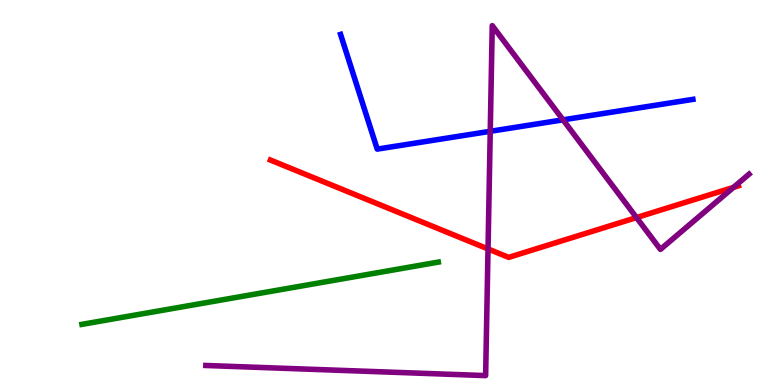[{'lines': ['blue', 'red'], 'intersections': []}, {'lines': ['green', 'red'], 'intersections': []}, {'lines': ['purple', 'red'], 'intersections': [{'x': 6.3, 'y': 3.53}, {'x': 8.21, 'y': 4.35}, {'x': 9.46, 'y': 5.13}]}, {'lines': ['blue', 'green'], 'intersections': []}, {'lines': ['blue', 'purple'], 'intersections': [{'x': 6.33, 'y': 6.59}, {'x': 7.27, 'y': 6.89}]}, {'lines': ['green', 'purple'], 'intersections': []}]